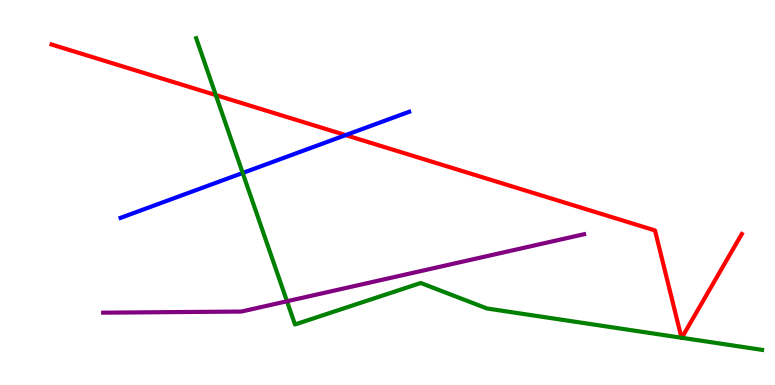[{'lines': ['blue', 'red'], 'intersections': [{'x': 4.46, 'y': 6.49}]}, {'lines': ['green', 'red'], 'intersections': [{'x': 2.78, 'y': 7.53}, {'x': 8.79, 'y': 1.23}, {'x': 8.8, 'y': 1.23}]}, {'lines': ['purple', 'red'], 'intersections': []}, {'lines': ['blue', 'green'], 'intersections': [{'x': 3.13, 'y': 5.51}]}, {'lines': ['blue', 'purple'], 'intersections': []}, {'lines': ['green', 'purple'], 'intersections': [{'x': 3.7, 'y': 2.17}]}]